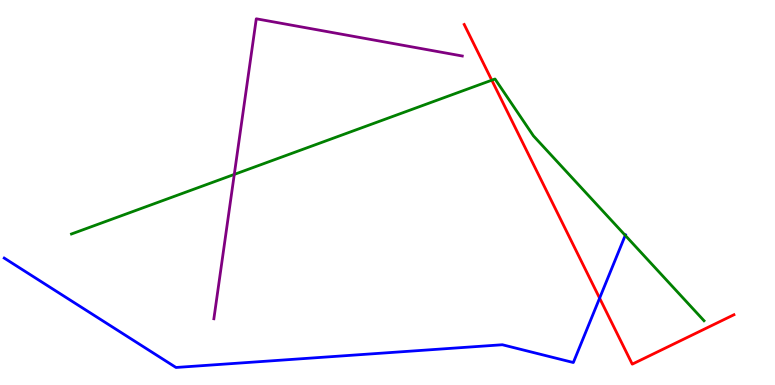[{'lines': ['blue', 'red'], 'intersections': [{'x': 7.74, 'y': 2.26}]}, {'lines': ['green', 'red'], 'intersections': [{'x': 6.35, 'y': 7.92}]}, {'lines': ['purple', 'red'], 'intersections': []}, {'lines': ['blue', 'green'], 'intersections': [{'x': 8.07, 'y': 3.89}]}, {'lines': ['blue', 'purple'], 'intersections': []}, {'lines': ['green', 'purple'], 'intersections': [{'x': 3.02, 'y': 5.47}]}]